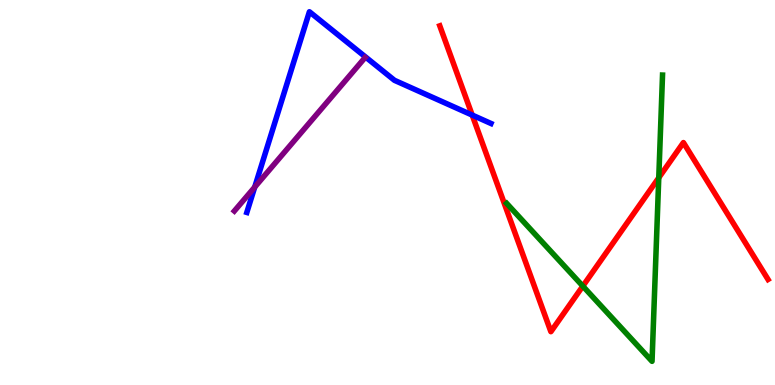[{'lines': ['blue', 'red'], 'intersections': [{'x': 6.09, 'y': 7.01}]}, {'lines': ['green', 'red'], 'intersections': [{'x': 7.52, 'y': 2.57}, {'x': 8.5, 'y': 5.38}]}, {'lines': ['purple', 'red'], 'intersections': []}, {'lines': ['blue', 'green'], 'intersections': []}, {'lines': ['blue', 'purple'], 'intersections': [{'x': 3.29, 'y': 5.14}]}, {'lines': ['green', 'purple'], 'intersections': []}]